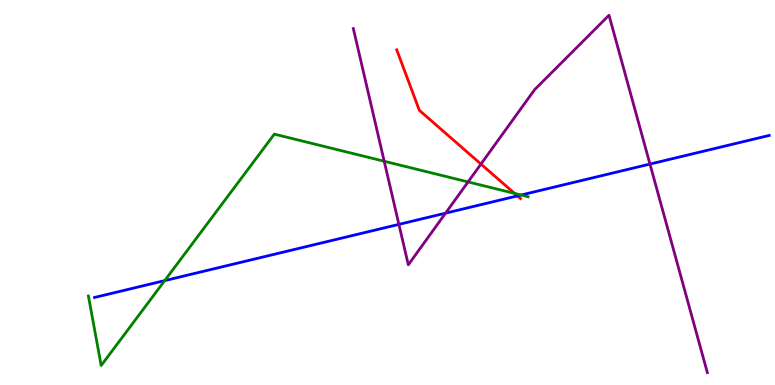[{'lines': ['blue', 'red'], 'intersections': [{'x': 6.68, 'y': 4.91}]}, {'lines': ['green', 'red'], 'intersections': [{'x': 6.64, 'y': 4.98}]}, {'lines': ['purple', 'red'], 'intersections': [{'x': 6.21, 'y': 5.74}]}, {'lines': ['blue', 'green'], 'intersections': [{'x': 2.13, 'y': 2.71}, {'x': 6.72, 'y': 4.93}]}, {'lines': ['blue', 'purple'], 'intersections': [{'x': 5.15, 'y': 4.17}, {'x': 5.75, 'y': 4.46}, {'x': 8.39, 'y': 5.74}]}, {'lines': ['green', 'purple'], 'intersections': [{'x': 4.96, 'y': 5.81}, {'x': 6.04, 'y': 5.27}]}]